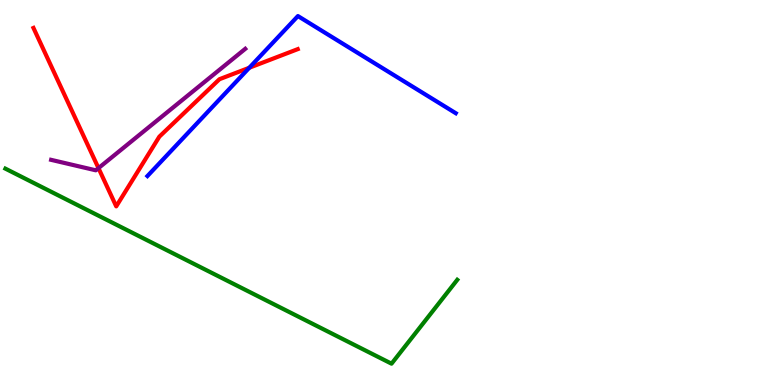[{'lines': ['blue', 'red'], 'intersections': [{'x': 3.22, 'y': 8.24}]}, {'lines': ['green', 'red'], 'intersections': []}, {'lines': ['purple', 'red'], 'intersections': [{'x': 1.27, 'y': 5.63}]}, {'lines': ['blue', 'green'], 'intersections': []}, {'lines': ['blue', 'purple'], 'intersections': []}, {'lines': ['green', 'purple'], 'intersections': []}]